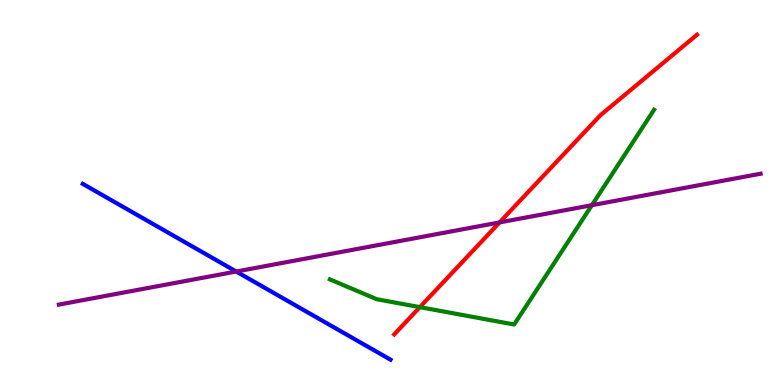[{'lines': ['blue', 'red'], 'intersections': []}, {'lines': ['green', 'red'], 'intersections': [{'x': 5.42, 'y': 2.02}]}, {'lines': ['purple', 'red'], 'intersections': [{'x': 6.45, 'y': 4.22}]}, {'lines': ['blue', 'green'], 'intersections': []}, {'lines': ['blue', 'purple'], 'intersections': [{'x': 3.05, 'y': 2.95}]}, {'lines': ['green', 'purple'], 'intersections': [{'x': 7.64, 'y': 4.67}]}]